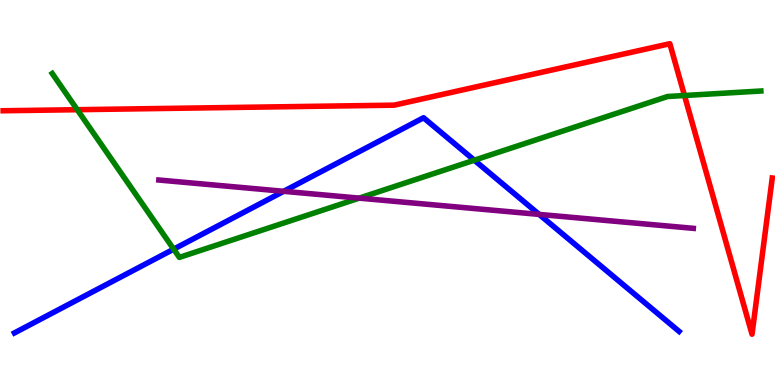[{'lines': ['blue', 'red'], 'intersections': []}, {'lines': ['green', 'red'], 'intersections': [{'x': 0.997, 'y': 7.15}, {'x': 8.83, 'y': 7.52}]}, {'lines': ['purple', 'red'], 'intersections': []}, {'lines': ['blue', 'green'], 'intersections': [{'x': 2.24, 'y': 3.53}, {'x': 6.12, 'y': 5.84}]}, {'lines': ['blue', 'purple'], 'intersections': [{'x': 3.66, 'y': 5.03}, {'x': 6.96, 'y': 4.43}]}, {'lines': ['green', 'purple'], 'intersections': [{'x': 4.63, 'y': 4.85}]}]